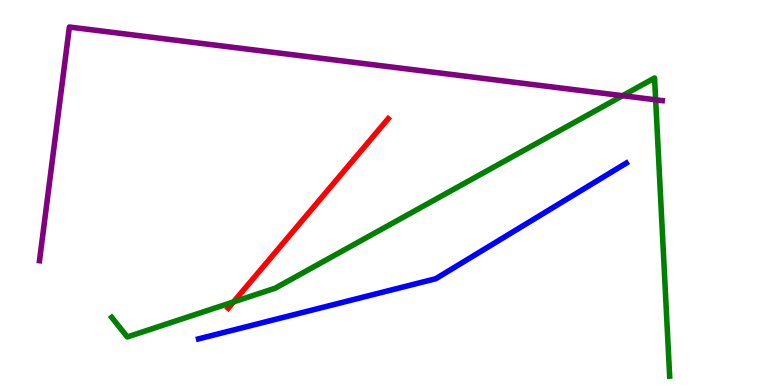[{'lines': ['blue', 'red'], 'intersections': []}, {'lines': ['green', 'red'], 'intersections': [{'x': 3.01, 'y': 2.16}]}, {'lines': ['purple', 'red'], 'intersections': []}, {'lines': ['blue', 'green'], 'intersections': []}, {'lines': ['blue', 'purple'], 'intersections': []}, {'lines': ['green', 'purple'], 'intersections': [{'x': 8.03, 'y': 7.51}, {'x': 8.46, 'y': 7.41}]}]